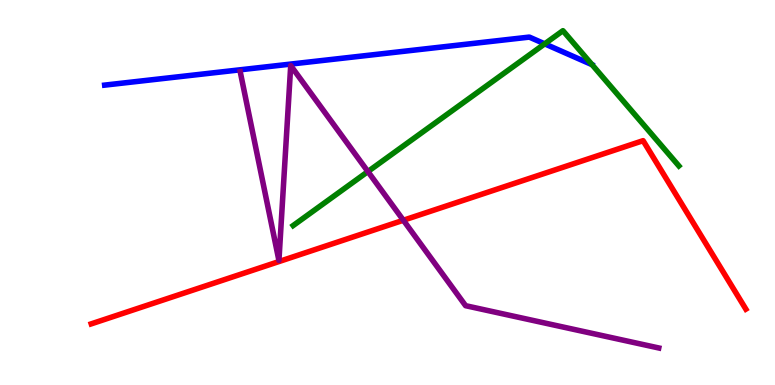[{'lines': ['blue', 'red'], 'intersections': []}, {'lines': ['green', 'red'], 'intersections': []}, {'lines': ['purple', 'red'], 'intersections': [{'x': 5.2, 'y': 4.28}]}, {'lines': ['blue', 'green'], 'intersections': [{'x': 7.03, 'y': 8.86}]}, {'lines': ['blue', 'purple'], 'intersections': []}, {'lines': ['green', 'purple'], 'intersections': [{'x': 4.75, 'y': 5.54}]}]